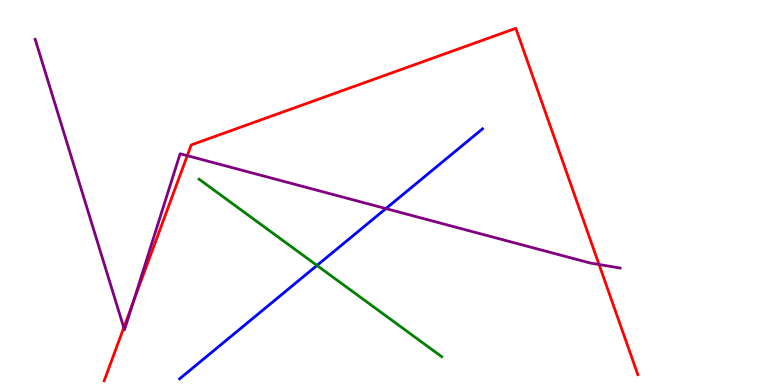[{'lines': ['blue', 'red'], 'intersections': []}, {'lines': ['green', 'red'], 'intersections': []}, {'lines': ['purple', 'red'], 'intersections': [{'x': 1.6, 'y': 1.49}, {'x': 1.72, 'y': 2.16}, {'x': 2.42, 'y': 5.96}, {'x': 7.73, 'y': 3.13}]}, {'lines': ['blue', 'green'], 'intersections': [{'x': 4.09, 'y': 3.11}]}, {'lines': ['blue', 'purple'], 'intersections': [{'x': 4.98, 'y': 4.58}]}, {'lines': ['green', 'purple'], 'intersections': []}]